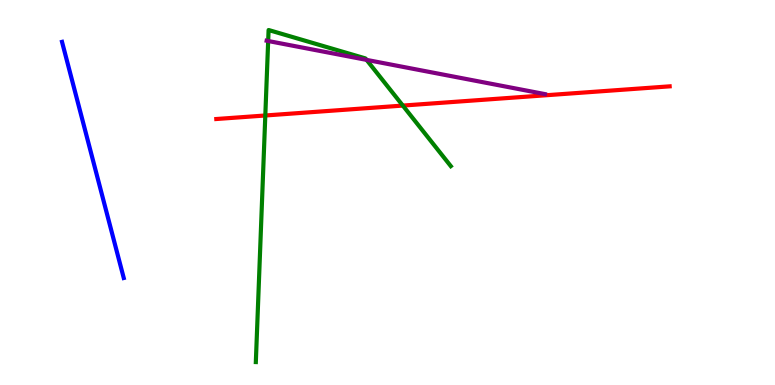[{'lines': ['blue', 'red'], 'intersections': []}, {'lines': ['green', 'red'], 'intersections': [{'x': 3.42, 'y': 7.0}, {'x': 5.2, 'y': 7.26}]}, {'lines': ['purple', 'red'], 'intersections': []}, {'lines': ['blue', 'green'], 'intersections': []}, {'lines': ['blue', 'purple'], 'intersections': []}, {'lines': ['green', 'purple'], 'intersections': [{'x': 3.46, 'y': 8.93}, {'x': 4.73, 'y': 8.44}]}]